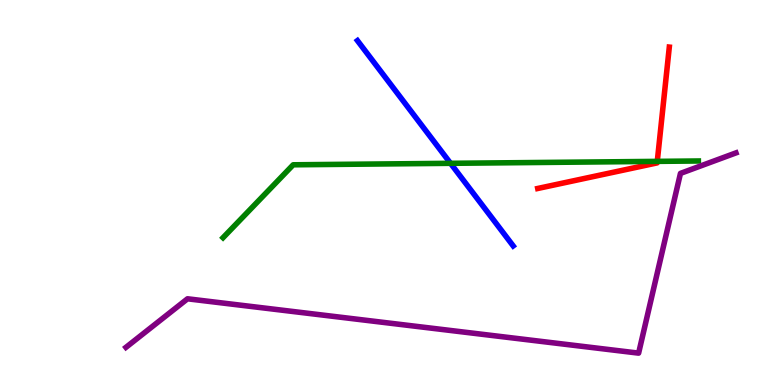[{'lines': ['blue', 'red'], 'intersections': []}, {'lines': ['green', 'red'], 'intersections': [{'x': 8.48, 'y': 5.81}]}, {'lines': ['purple', 'red'], 'intersections': []}, {'lines': ['blue', 'green'], 'intersections': [{'x': 5.81, 'y': 5.76}]}, {'lines': ['blue', 'purple'], 'intersections': []}, {'lines': ['green', 'purple'], 'intersections': []}]